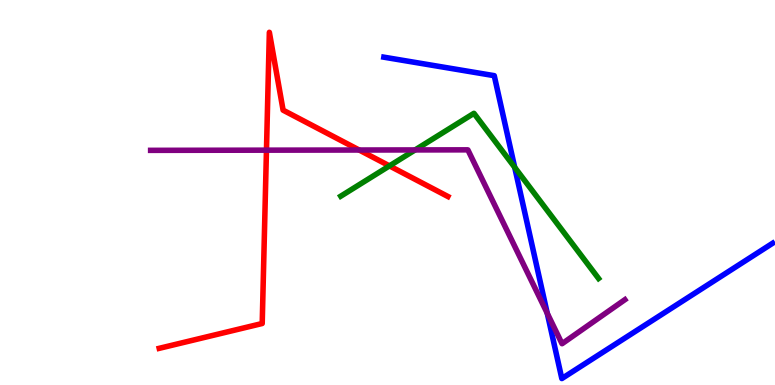[{'lines': ['blue', 'red'], 'intersections': []}, {'lines': ['green', 'red'], 'intersections': [{'x': 5.03, 'y': 5.69}]}, {'lines': ['purple', 'red'], 'intersections': [{'x': 3.44, 'y': 6.1}, {'x': 4.63, 'y': 6.1}]}, {'lines': ['blue', 'green'], 'intersections': [{'x': 6.64, 'y': 5.65}]}, {'lines': ['blue', 'purple'], 'intersections': [{'x': 7.06, 'y': 1.86}]}, {'lines': ['green', 'purple'], 'intersections': [{'x': 5.36, 'y': 6.11}]}]